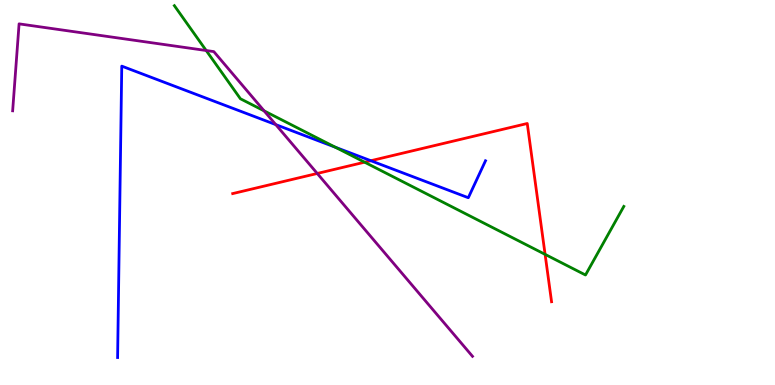[{'lines': ['blue', 'red'], 'intersections': [{'x': 4.78, 'y': 5.83}]}, {'lines': ['green', 'red'], 'intersections': [{'x': 4.7, 'y': 5.79}, {'x': 7.03, 'y': 3.39}]}, {'lines': ['purple', 'red'], 'intersections': [{'x': 4.09, 'y': 5.49}]}, {'lines': ['blue', 'green'], 'intersections': [{'x': 4.33, 'y': 6.18}]}, {'lines': ['blue', 'purple'], 'intersections': [{'x': 3.56, 'y': 6.76}]}, {'lines': ['green', 'purple'], 'intersections': [{'x': 2.66, 'y': 8.69}, {'x': 3.41, 'y': 7.12}]}]